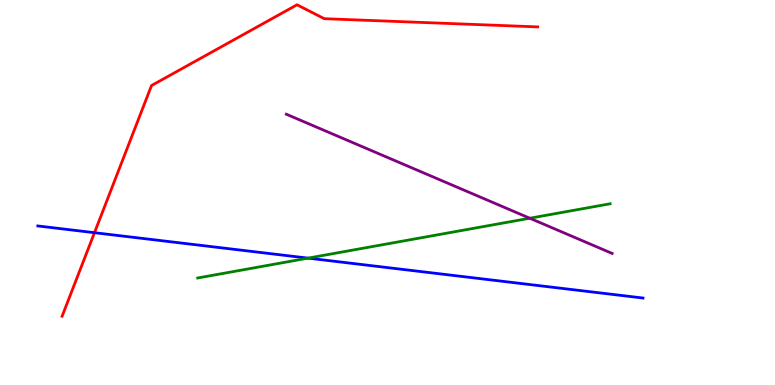[{'lines': ['blue', 'red'], 'intersections': [{'x': 1.22, 'y': 3.96}]}, {'lines': ['green', 'red'], 'intersections': []}, {'lines': ['purple', 'red'], 'intersections': []}, {'lines': ['blue', 'green'], 'intersections': [{'x': 3.97, 'y': 3.3}]}, {'lines': ['blue', 'purple'], 'intersections': []}, {'lines': ['green', 'purple'], 'intersections': [{'x': 6.84, 'y': 4.33}]}]